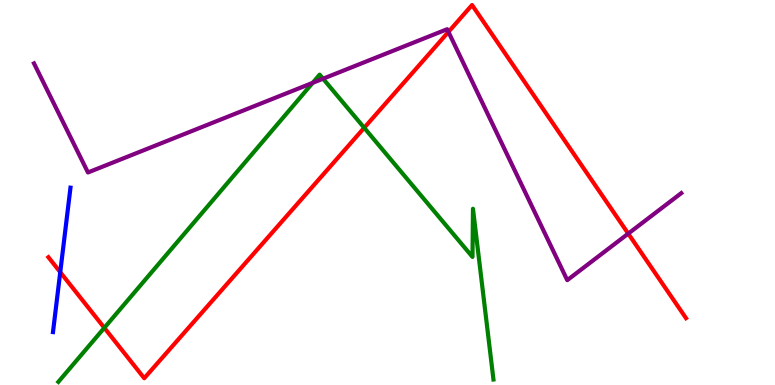[{'lines': ['blue', 'red'], 'intersections': [{'x': 0.777, 'y': 2.93}]}, {'lines': ['green', 'red'], 'intersections': [{'x': 1.35, 'y': 1.48}, {'x': 4.7, 'y': 6.68}]}, {'lines': ['purple', 'red'], 'intersections': [{'x': 5.79, 'y': 9.17}, {'x': 8.11, 'y': 3.93}]}, {'lines': ['blue', 'green'], 'intersections': []}, {'lines': ['blue', 'purple'], 'intersections': []}, {'lines': ['green', 'purple'], 'intersections': [{'x': 4.03, 'y': 7.85}, {'x': 4.17, 'y': 7.96}]}]